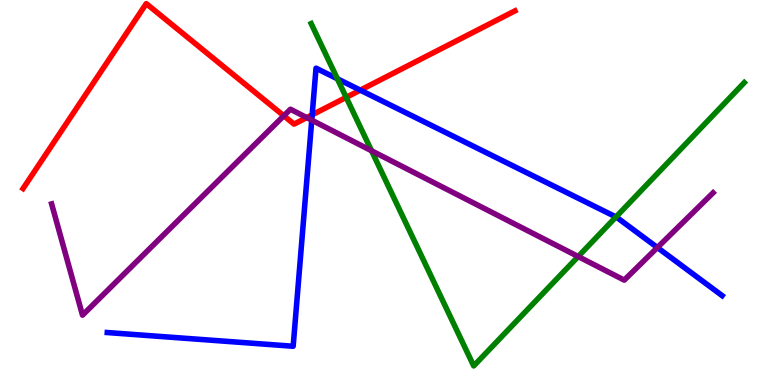[{'lines': ['blue', 'red'], 'intersections': [{'x': 4.03, 'y': 7.02}, {'x': 4.65, 'y': 7.66}]}, {'lines': ['green', 'red'], 'intersections': [{'x': 4.47, 'y': 7.47}]}, {'lines': ['purple', 'red'], 'intersections': [{'x': 3.66, 'y': 6.99}, {'x': 3.96, 'y': 6.95}]}, {'lines': ['blue', 'green'], 'intersections': [{'x': 4.35, 'y': 7.95}, {'x': 7.95, 'y': 4.36}]}, {'lines': ['blue', 'purple'], 'intersections': [{'x': 4.02, 'y': 6.88}, {'x': 8.48, 'y': 3.57}]}, {'lines': ['green', 'purple'], 'intersections': [{'x': 4.79, 'y': 6.08}, {'x': 7.46, 'y': 3.34}]}]